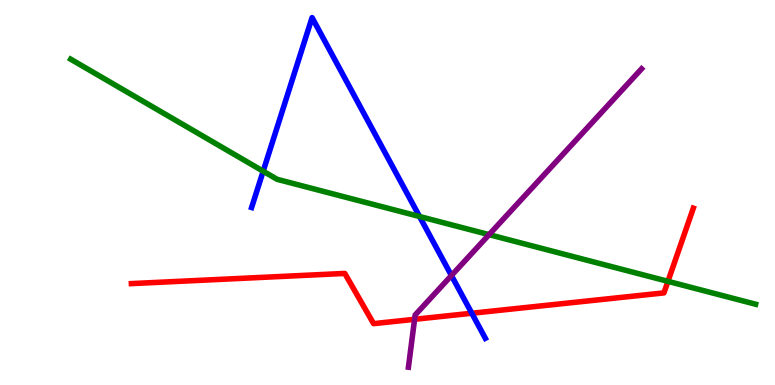[{'lines': ['blue', 'red'], 'intersections': [{'x': 6.09, 'y': 1.86}]}, {'lines': ['green', 'red'], 'intersections': [{'x': 8.62, 'y': 2.69}]}, {'lines': ['purple', 'red'], 'intersections': [{'x': 5.35, 'y': 1.71}]}, {'lines': ['blue', 'green'], 'intersections': [{'x': 3.4, 'y': 5.55}, {'x': 5.41, 'y': 4.38}]}, {'lines': ['blue', 'purple'], 'intersections': [{'x': 5.82, 'y': 2.84}]}, {'lines': ['green', 'purple'], 'intersections': [{'x': 6.31, 'y': 3.91}]}]